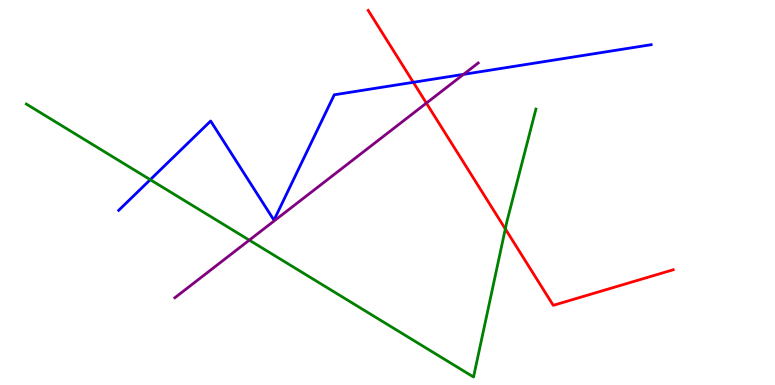[{'lines': ['blue', 'red'], 'intersections': [{'x': 5.33, 'y': 7.86}]}, {'lines': ['green', 'red'], 'intersections': [{'x': 6.52, 'y': 4.05}]}, {'lines': ['purple', 'red'], 'intersections': [{'x': 5.5, 'y': 7.32}]}, {'lines': ['blue', 'green'], 'intersections': [{'x': 1.94, 'y': 5.33}]}, {'lines': ['blue', 'purple'], 'intersections': [{'x': 5.98, 'y': 8.07}]}, {'lines': ['green', 'purple'], 'intersections': [{'x': 3.22, 'y': 3.76}]}]